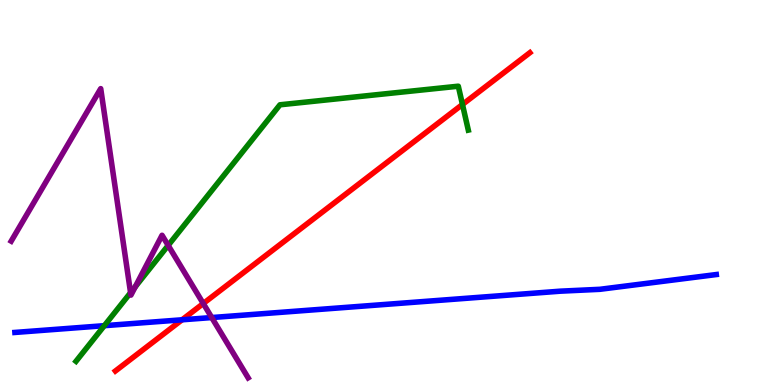[{'lines': ['blue', 'red'], 'intersections': [{'x': 2.35, 'y': 1.69}]}, {'lines': ['green', 'red'], 'intersections': [{'x': 5.97, 'y': 7.29}]}, {'lines': ['purple', 'red'], 'intersections': [{'x': 2.62, 'y': 2.12}]}, {'lines': ['blue', 'green'], 'intersections': [{'x': 1.35, 'y': 1.54}]}, {'lines': ['blue', 'purple'], 'intersections': [{'x': 2.73, 'y': 1.75}]}, {'lines': ['green', 'purple'], 'intersections': [{'x': 1.68, 'y': 2.4}, {'x': 1.75, 'y': 2.55}, {'x': 2.17, 'y': 3.63}]}]